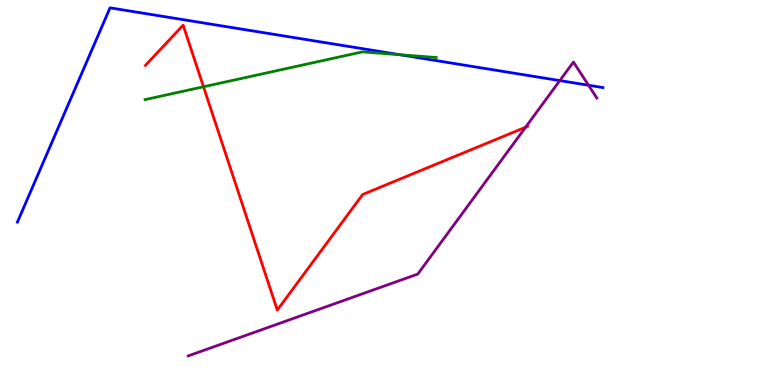[{'lines': ['blue', 'red'], 'intersections': []}, {'lines': ['green', 'red'], 'intersections': [{'x': 2.63, 'y': 7.75}]}, {'lines': ['purple', 'red'], 'intersections': [{'x': 6.78, 'y': 6.7}]}, {'lines': ['blue', 'green'], 'intersections': [{'x': 5.16, 'y': 8.58}]}, {'lines': ['blue', 'purple'], 'intersections': [{'x': 7.22, 'y': 7.91}, {'x': 7.59, 'y': 7.79}]}, {'lines': ['green', 'purple'], 'intersections': []}]